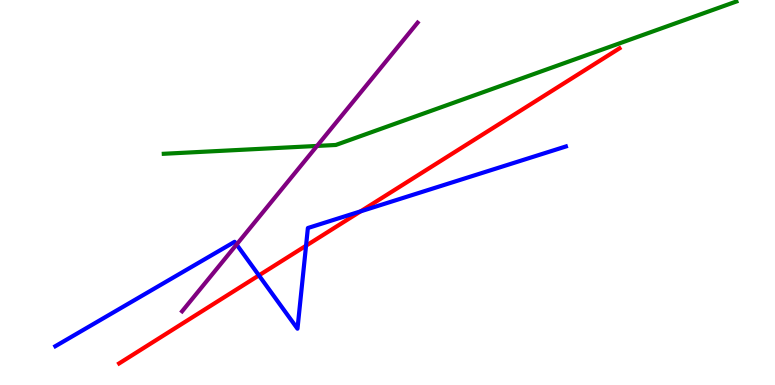[{'lines': ['blue', 'red'], 'intersections': [{'x': 3.34, 'y': 2.85}, {'x': 3.95, 'y': 3.62}, {'x': 4.65, 'y': 4.51}]}, {'lines': ['green', 'red'], 'intersections': []}, {'lines': ['purple', 'red'], 'intersections': []}, {'lines': ['blue', 'green'], 'intersections': []}, {'lines': ['blue', 'purple'], 'intersections': [{'x': 3.05, 'y': 3.65}]}, {'lines': ['green', 'purple'], 'intersections': [{'x': 4.09, 'y': 6.21}]}]